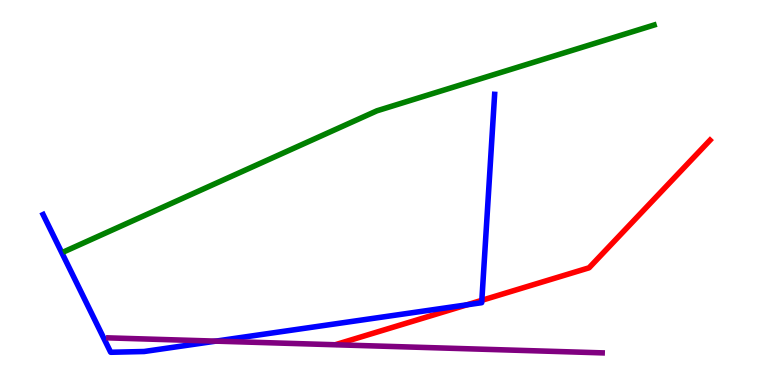[{'lines': ['blue', 'red'], 'intersections': [{'x': 6.03, 'y': 2.08}, {'x': 6.22, 'y': 2.2}]}, {'lines': ['green', 'red'], 'intersections': []}, {'lines': ['purple', 'red'], 'intersections': []}, {'lines': ['blue', 'green'], 'intersections': []}, {'lines': ['blue', 'purple'], 'intersections': [{'x': 2.79, 'y': 1.14}]}, {'lines': ['green', 'purple'], 'intersections': []}]